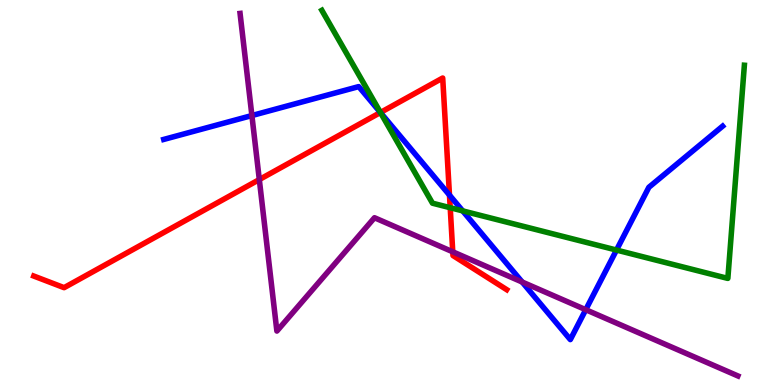[{'lines': ['blue', 'red'], 'intersections': [{'x': 4.91, 'y': 7.08}, {'x': 5.8, 'y': 4.93}]}, {'lines': ['green', 'red'], 'intersections': [{'x': 4.91, 'y': 7.08}, {'x': 5.81, 'y': 4.6}]}, {'lines': ['purple', 'red'], 'intersections': [{'x': 3.35, 'y': 5.34}, {'x': 5.84, 'y': 3.46}]}, {'lines': ['blue', 'green'], 'intersections': [{'x': 4.91, 'y': 7.07}, {'x': 5.97, 'y': 4.52}, {'x': 7.95, 'y': 3.5}]}, {'lines': ['blue', 'purple'], 'intersections': [{'x': 3.25, 'y': 7.0}, {'x': 6.74, 'y': 2.67}, {'x': 7.56, 'y': 1.96}]}, {'lines': ['green', 'purple'], 'intersections': []}]